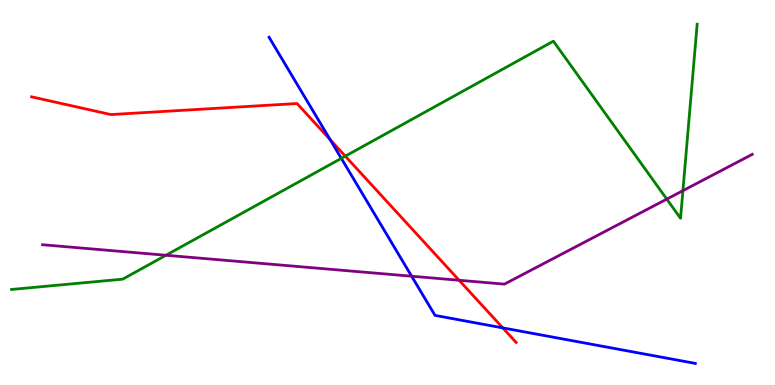[{'lines': ['blue', 'red'], 'intersections': [{'x': 4.26, 'y': 6.37}, {'x': 6.49, 'y': 1.48}]}, {'lines': ['green', 'red'], 'intersections': [{'x': 4.46, 'y': 5.94}]}, {'lines': ['purple', 'red'], 'intersections': [{'x': 5.92, 'y': 2.72}]}, {'lines': ['blue', 'green'], 'intersections': [{'x': 4.4, 'y': 5.89}]}, {'lines': ['blue', 'purple'], 'intersections': [{'x': 5.31, 'y': 2.83}]}, {'lines': ['green', 'purple'], 'intersections': [{'x': 2.14, 'y': 3.37}, {'x': 8.6, 'y': 4.83}, {'x': 8.81, 'y': 5.05}]}]